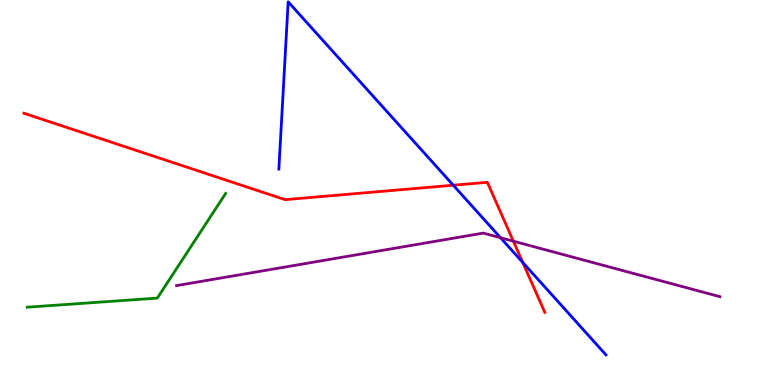[{'lines': ['blue', 'red'], 'intersections': [{'x': 5.85, 'y': 5.19}, {'x': 6.75, 'y': 3.18}]}, {'lines': ['green', 'red'], 'intersections': []}, {'lines': ['purple', 'red'], 'intersections': [{'x': 6.62, 'y': 3.74}]}, {'lines': ['blue', 'green'], 'intersections': []}, {'lines': ['blue', 'purple'], 'intersections': [{'x': 6.46, 'y': 3.83}]}, {'lines': ['green', 'purple'], 'intersections': []}]